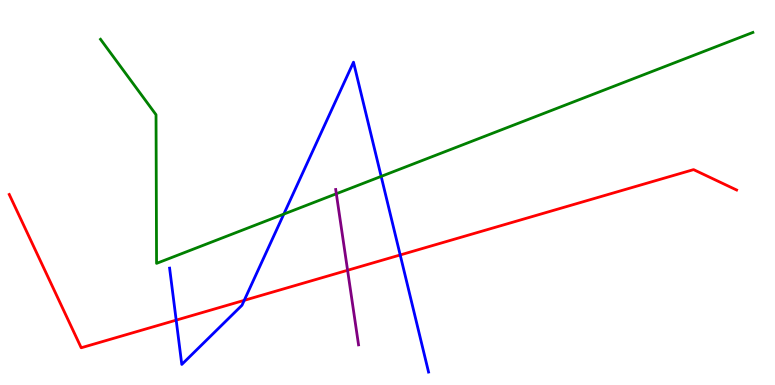[{'lines': ['blue', 'red'], 'intersections': [{'x': 2.27, 'y': 1.68}, {'x': 3.15, 'y': 2.2}, {'x': 5.16, 'y': 3.38}]}, {'lines': ['green', 'red'], 'intersections': []}, {'lines': ['purple', 'red'], 'intersections': [{'x': 4.48, 'y': 2.98}]}, {'lines': ['blue', 'green'], 'intersections': [{'x': 3.66, 'y': 4.44}, {'x': 4.92, 'y': 5.42}]}, {'lines': ['blue', 'purple'], 'intersections': []}, {'lines': ['green', 'purple'], 'intersections': [{'x': 4.34, 'y': 4.97}]}]